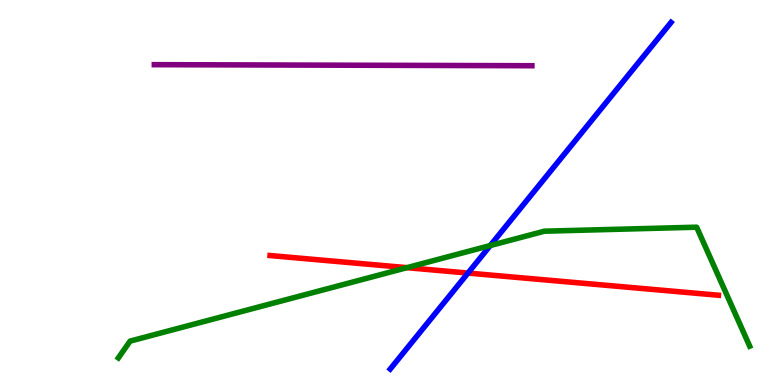[{'lines': ['blue', 'red'], 'intersections': [{'x': 6.04, 'y': 2.91}]}, {'lines': ['green', 'red'], 'intersections': [{'x': 5.25, 'y': 3.05}]}, {'lines': ['purple', 'red'], 'intersections': []}, {'lines': ['blue', 'green'], 'intersections': [{'x': 6.33, 'y': 3.62}]}, {'lines': ['blue', 'purple'], 'intersections': []}, {'lines': ['green', 'purple'], 'intersections': []}]